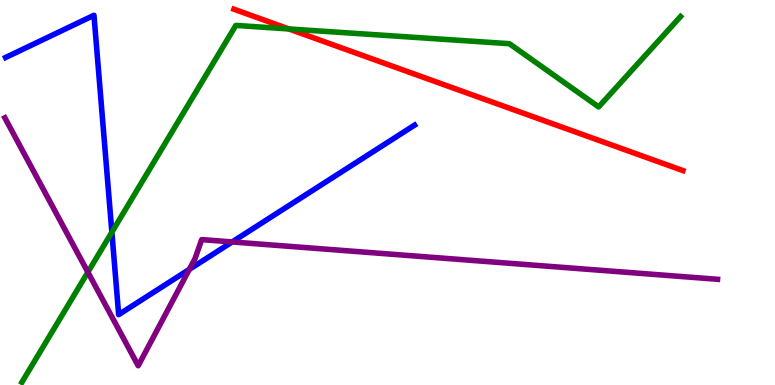[{'lines': ['blue', 'red'], 'intersections': []}, {'lines': ['green', 'red'], 'intersections': [{'x': 3.73, 'y': 9.25}]}, {'lines': ['purple', 'red'], 'intersections': []}, {'lines': ['blue', 'green'], 'intersections': [{'x': 1.44, 'y': 3.97}]}, {'lines': ['blue', 'purple'], 'intersections': [{'x': 2.44, 'y': 3.0}, {'x': 3.0, 'y': 3.72}]}, {'lines': ['green', 'purple'], 'intersections': [{'x': 1.13, 'y': 2.93}]}]